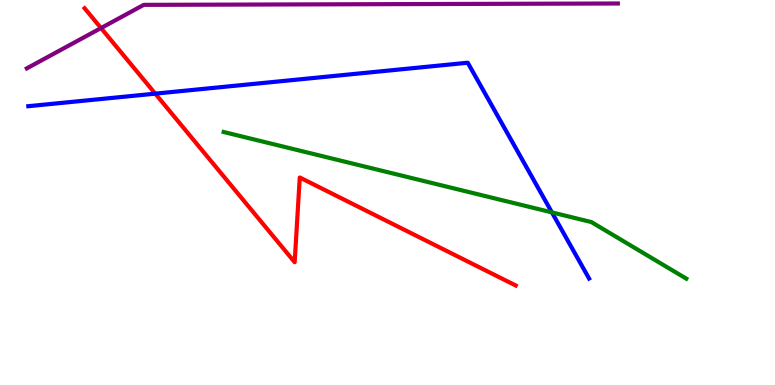[{'lines': ['blue', 'red'], 'intersections': [{'x': 2.0, 'y': 7.57}]}, {'lines': ['green', 'red'], 'intersections': []}, {'lines': ['purple', 'red'], 'intersections': [{'x': 1.3, 'y': 9.27}]}, {'lines': ['blue', 'green'], 'intersections': [{'x': 7.12, 'y': 4.48}]}, {'lines': ['blue', 'purple'], 'intersections': []}, {'lines': ['green', 'purple'], 'intersections': []}]